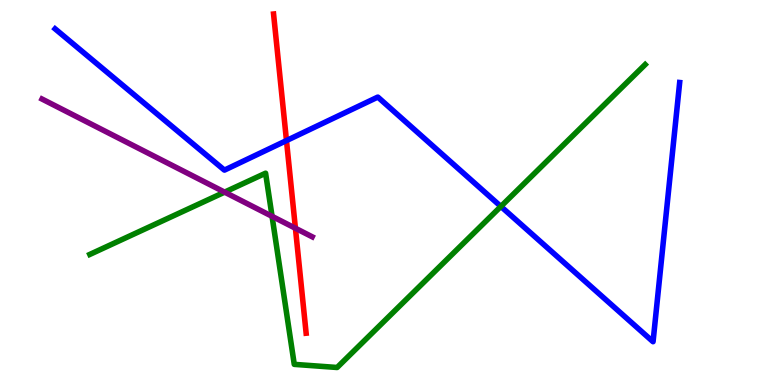[{'lines': ['blue', 'red'], 'intersections': [{'x': 3.7, 'y': 6.35}]}, {'lines': ['green', 'red'], 'intersections': []}, {'lines': ['purple', 'red'], 'intersections': [{'x': 3.81, 'y': 4.07}]}, {'lines': ['blue', 'green'], 'intersections': [{'x': 6.46, 'y': 4.64}]}, {'lines': ['blue', 'purple'], 'intersections': []}, {'lines': ['green', 'purple'], 'intersections': [{'x': 2.9, 'y': 5.01}, {'x': 3.51, 'y': 4.38}]}]